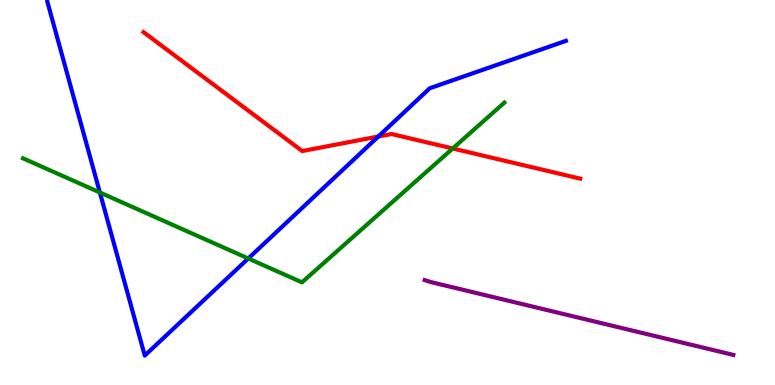[{'lines': ['blue', 'red'], 'intersections': [{'x': 4.88, 'y': 6.45}]}, {'lines': ['green', 'red'], 'intersections': [{'x': 5.84, 'y': 6.14}]}, {'lines': ['purple', 'red'], 'intersections': []}, {'lines': ['blue', 'green'], 'intersections': [{'x': 1.29, 'y': 5.0}, {'x': 3.2, 'y': 3.29}]}, {'lines': ['blue', 'purple'], 'intersections': []}, {'lines': ['green', 'purple'], 'intersections': []}]